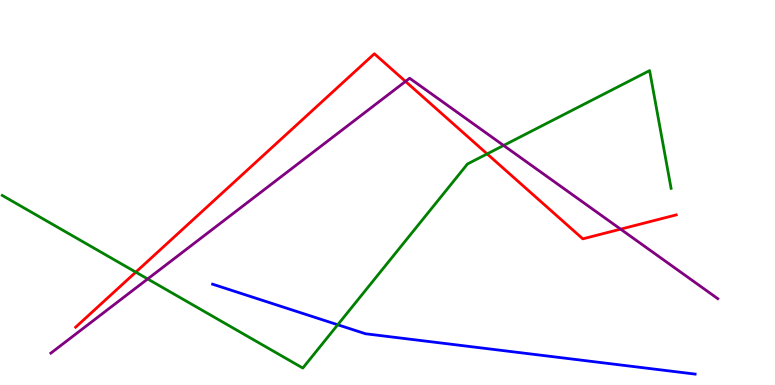[{'lines': ['blue', 'red'], 'intersections': []}, {'lines': ['green', 'red'], 'intersections': [{'x': 1.75, 'y': 2.93}, {'x': 6.29, 'y': 6.0}]}, {'lines': ['purple', 'red'], 'intersections': [{'x': 5.23, 'y': 7.89}, {'x': 8.01, 'y': 4.05}]}, {'lines': ['blue', 'green'], 'intersections': [{'x': 4.36, 'y': 1.56}]}, {'lines': ['blue', 'purple'], 'intersections': []}, {'lines': ['green', 'purple'], 'intersections': [{'x': 1.91, 'y': 2.75}, {'x': 6.5, 'y': 6.22}]}]